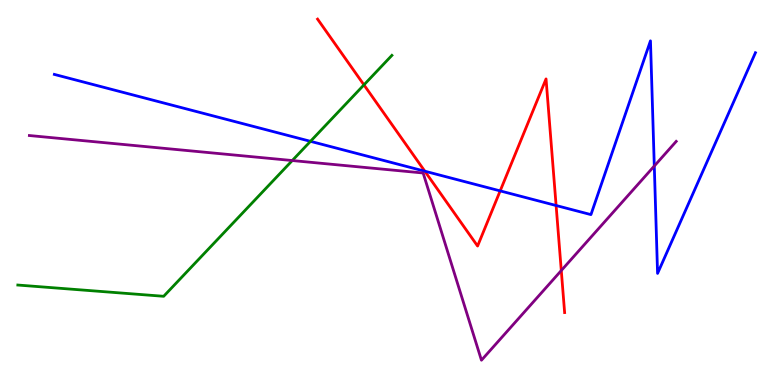[{'lines': ['blue', 'red'], 'intersections': [{'x': 5.48, 'y': 5.55}, {'x': 6.45, 'y': 5.04}, {'x': 7.18, 'y': 4.66}]}, {'lines': ['green', 'red'], 'intersections': [{'x': 4.7, 'y': 7.8}]}, {'lines': ['purple', 'red'], 'intersections': [{'x': 7.24, 'y': 2.97}]}, {'lines': ['blue', 'green'], 'intersections': [{'x': 4.01, 'y': 6.33}]}, {'lines': ['blue', 'purple'], 'intersections': [{'x': 8.44, 'y': 5.69}]}, {'lines': ['green', 'purple'], 'intersections': [{'x': 3.77, 'y': 5.83}]}]